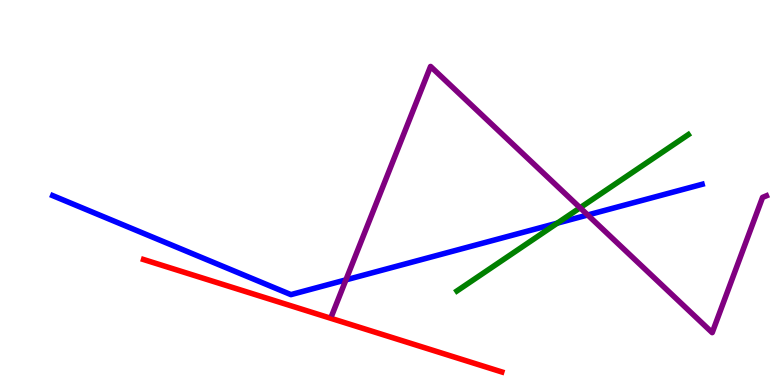[{'lines': ['blue', 'red'], 'intersections': []}, {'lines': ['green', 'red'], 'intersections': []}, {'lines': ['purple', 'red'], 'intersections': []}, {'lines': ['blue', 'green'], 'intersections': [{'x': 7.19, 'y': 4.2}]}, {'lines': ['blue', 'purple'], 'intersections': [{'x': 4.46, 'y': 2.73}, {'x': 7.58, 'y': 4.42}]}, {'lines': ['green', 'purple'], 'intersections': [{'x': 7.48, 'y': 4.6}]}]